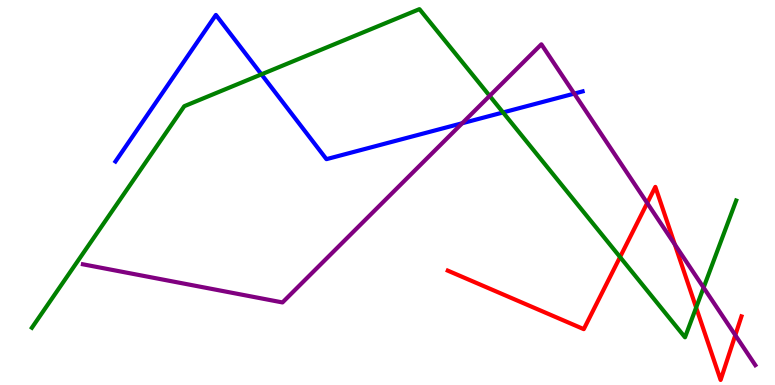[{'lines': ['blue', 'red'], 'intersections': []}, {'lines': ['green', 'red'], 'intersections': [{'x': 8.0, 'y': 3.32}, {'x': 8.98, 'y': 2.01}]}, {'lines': ['purple', 'red'], 'intersections': [{'x': 8.35, 'y': 4.73}, {'x': 8.71, 'y': 3.65}, {'x': 9.49, 'y': 1.29}]}, {'lines': ['blue', 'green'], 'intersections': [{'x': 3.37, 'y': 8.07}, {'x': 6.49, 'y': 7.08}]}, {'lines': ['blue', 'purple'], 'intersections': [{'x': 5.96, 'y': 6.8}, {'x': 7.41, 'y': 7.57}]}, {'lines': ['green', 'purple'], 'intersections': [{'x': 6.32, 'y': 7.51}, {'x': 9.08, 'y': 2.53}]}]